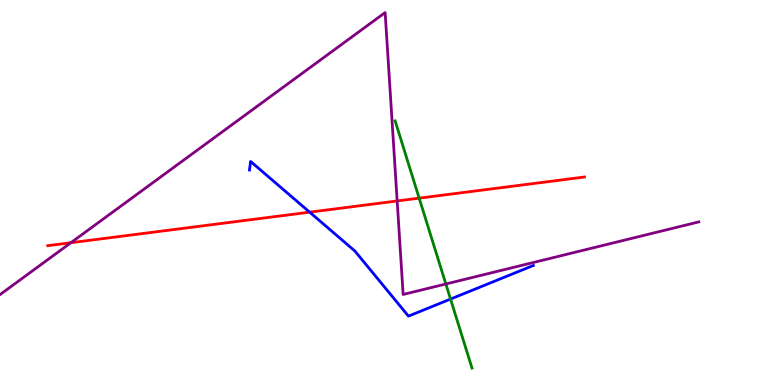[{'lines': ['blue', 'red'], 'intersections': [{'x': 4.0, 'y': 4.49}]}, {'lines': ['green', 'red'], 'intersections': [{'x': 5.41, 'y': 4.85}]}, {'lines': ['purple', 'red'], 'intersections': [{'x': 0.915, 'y': 3.7}, {'x': 5.12, 'y': 4.78}]}, {'lines': ['blue', 'green'], 'intersections': [{'x': 5.81, 'y': 2.23}]}, {'lines': ['blue', 'purple'], 'intersections': []}, {'lines': ['green', 'purple'], 'intersections': [{'x': 5.75, 'y': 2.62}]}]